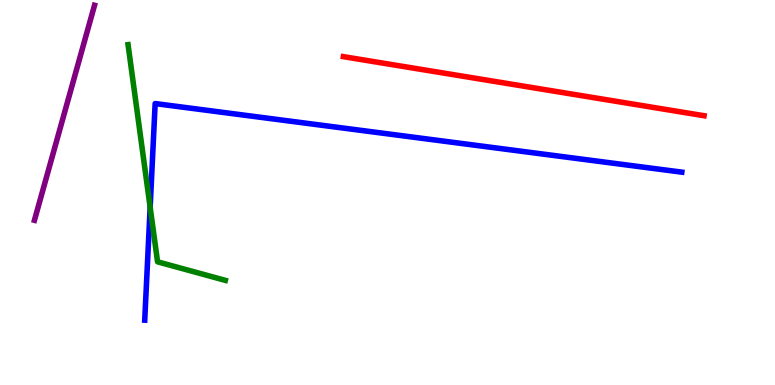[{'lines': ['blue', 'red'], 'intersections': []}, {'lines': ['green', 'red'], 'intersections': []}, {'lines': ['purple', 'red'], 'intersections': []}, {'lines': ['blue', 'green'], 'intersections': [{'x': 1.94, 'y': 4.62}]}, {'lines': ['blue', 'purple'], 'intersections': []}, {'lines': ['green', 'purple'], 'intersections': []}]